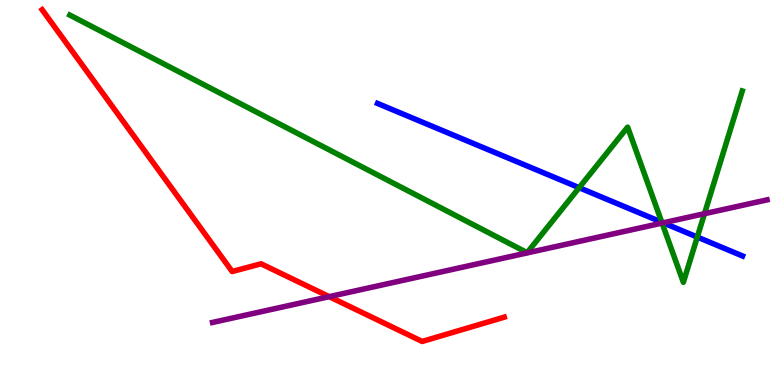[{'lines': ['blue', 'red'], 'intersections': []}, {'lines': ['green', 'red'], 'intersections': []}, {'lines': ['purple', 'red'], 'intersections': [{'x': 4.25, 'y': 2.29}]}, {'lines': ['blue', 'green'], 'intersections': [{'x': 7.47, 'y': 5.13}, {'x': 8.54, 'y': 4.23}, {'x': 9.0, 'y': 3.84}]}, {'lines': ['blue', 'purple'], 'intersections': [{'x': 8.56, 'y': 4.21}]}, {'lines': ['green', 'purple'], 'intersections': [{'x': 8.54, 'y': 4.21}, {'x': 9.09, 'y': 4.45}]}]